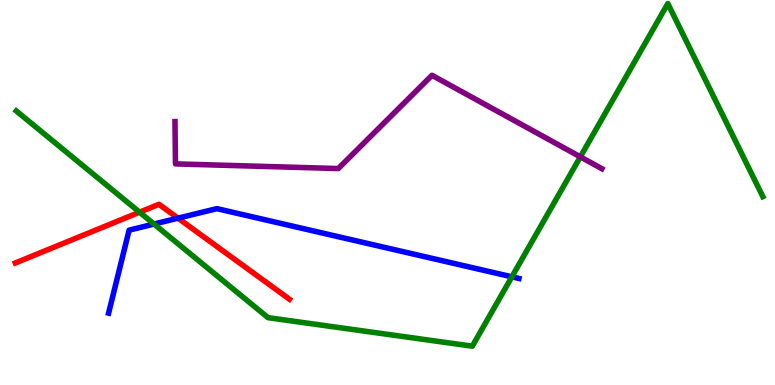[{'lines': ['blue', 'red'], 'intersections': [{'x': 2.3, 'y': 4.33}]}, {'lines': ['green', 'red'], 'intersections': [{'x': 1.8, 'y': 4.49}]}, {'lines': ['purple', 'red'], 'intersections': []}, {'lines': ['blue', 'green'], 'intersections': [{'x': 1.99, 'y': 4.18}, {'x': 6.61, 'y': 2.81}]}, {'lines': ['blue', 'purple'], 'intersections': []}, {'lines': ['green', 'purple'], 'intersections': [{'x': 7.49, 'y': 5.93}]}]